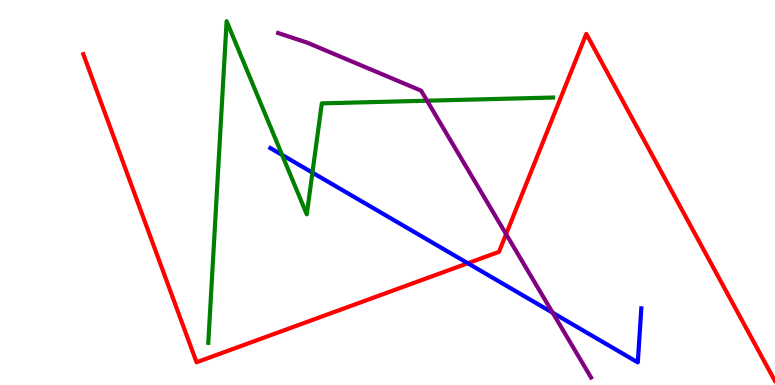[{'lines': ['blue', 'red'], 'intersections': [{'x': 6.04, 'y': 3.16}]}, {'lines': ['green', 'red'], 'intersections': []}, {'lines': ['purple', 'red'], 'intersections': [{'x': 6.53, 'y': 3.92}]}, {'lines': ['blue', 'green'], 'intersections': [{'x': 3.64, 'y': 5.98}, {'x': 4.03, 'y': 5.52}]}, {'lines': ['blue', 'purple'], 'intersections': [{'x': 7.13, 'y': 1.88}]}, {'lines': ['green', 'purple'], 'intersections': [{'x': 5.51, 'y': 7.38}]}]